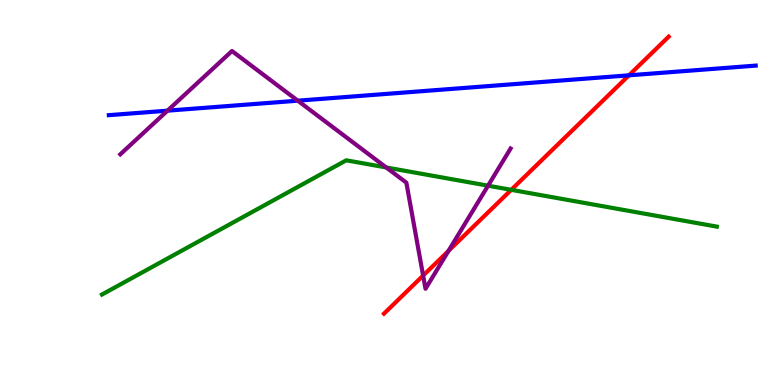[{'lines': ['blue', 'red'], 'intersections': [{'x': 8.12, 'y': 8.04}]}, {'lines': ['green', 'red'], 'intersections': [{'x': 6.6, 'y': 5.07}]}, {'lines': ['purple', 'red'], 'intersections': [{'x': 5.46, 'y': 2.84}, {'x': 5.79, 'y': 3.48}]}, {'lines': ['blue', 'green'], 'intersections': []}, {'lines': ['blue', 'purple'], 'intersections': [{'x': 2.16, 'y': 7.13}, {'x': 3.84, 'y': 7.38}]}, {'lines': ['green', 'purple'], 'intersections': [{'x': 4.98, 'y': 5.65}, {'x': 6.3, 'y': 5.18}]}]